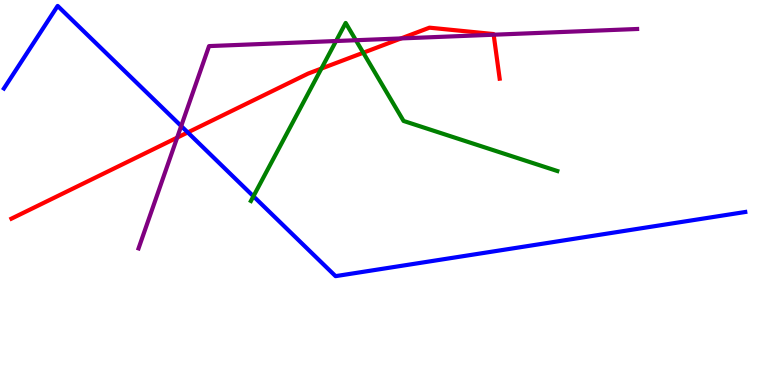[{'lines': ['blue', 'red'], 'intersections': [{'x': 2.42, 'y': 6.56}]}, {'lines': ['green', 'red'], 'intersections': [{'x': 4.15, 'y': 8.22}, {'x': 4.69, 'y': 8.63}]}, {'lines': ['purple', 'red'], 'intersections': [{'x': 2.29, 'y': 6.43}, {'x': 5.18, 'y': 9.0}, {'x': 6.37, 'y': 9.1}]}, {'lines': ['blue', 'green'], 'intersections': [{'x': 3.27, 'y': 4.9}]}, {'lines': ['blue', 'purple'], 'intersections': [{'x': 2.34, 'y': 6.73}]}, {'lines': ['green', 'purple'], 'intersections': [{'x': 4.34, 'y': 8.93}, {'x': 4.59, 'y': 8.96}]}]